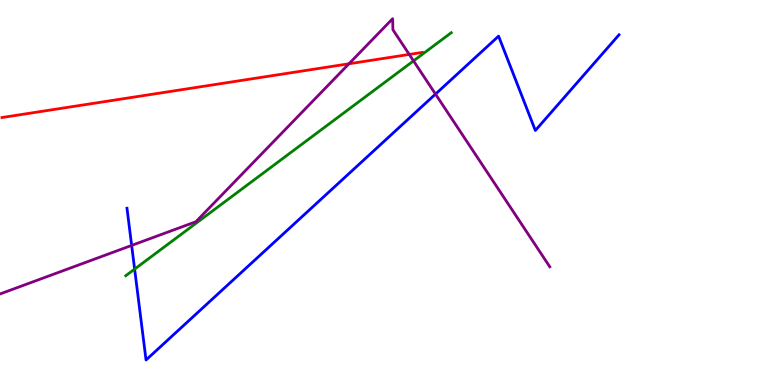[{'lines': ['blue', 'red'], 'intersections': []}, {'lines': ['green', 'red'], 'intersections': []}, {'lines': ['purple', 'red'], 'intersections': [{'x': 4.5, 'y': 8.34}, {'x': 5.28, 'y': 8.59}]}, {'lines': ['blue', 'green'], 'intersections': [{'x': 1.74, 'y': 3.01}]}, {'lines': ['blue', 'purple'], 'intersections': [{'x': 1.7, 'y': 3.63}, {'x': 5.62, 'y': 7.56}]}, {'lines': ['green', 'purple'], 'intersections': [{'x': 5.34, 'y': 8.42}]}]